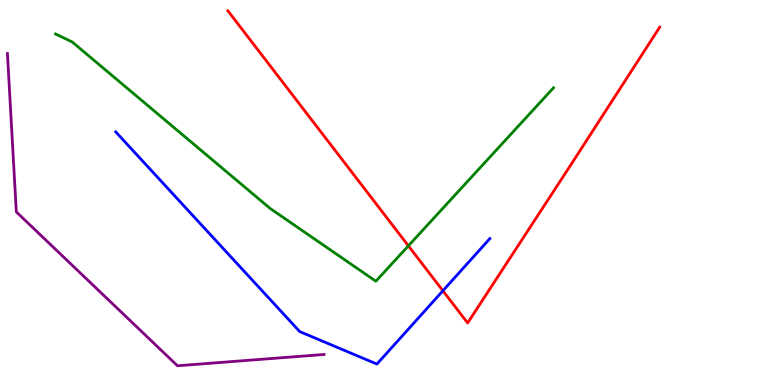[{'lines': ['blue', 'red'], 'intersections': [{'x': 5.71, 'y': 2.45}]}, {'lines': ['green', 'red'], 'intersections': [{'x': 5.27, 'y': 3.61}]}, {'lines': ['purple', 'red'], 'intersections': []}, {'lines': ['blue', 'green'], 'intersections': []}, {'lines': ['blue', 'purple'], 'intersections': []}, {'lines': ['green', 'purple'], 'intersections': []}]